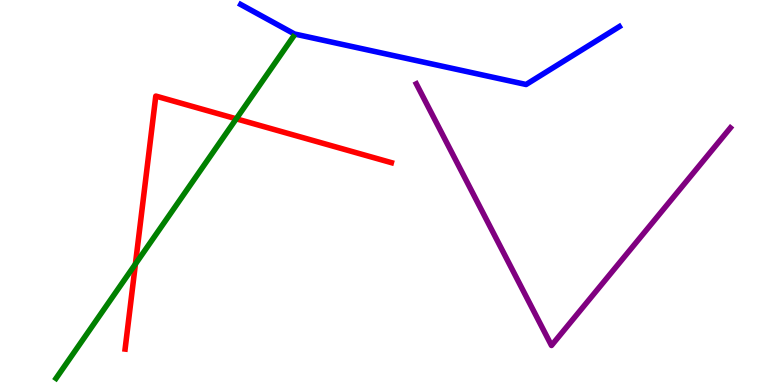[{'lines': ['blue', 'red'], 'intersections': []}, {'lines': ['green', 'red'], 'intersections': [{'x': 1.75, 'y': 3.14}, {'x': 3.05, 'y': 6.91}]}, {'lines': ['purple', 'red'], 'intersections': []}, {'lines': ['blue', 'green'], 'intersections': []}, {'lines': ['blue', 'purple'], 'intersections': []}, {'lines': ['green', 'purple'], 'intersections': []}]